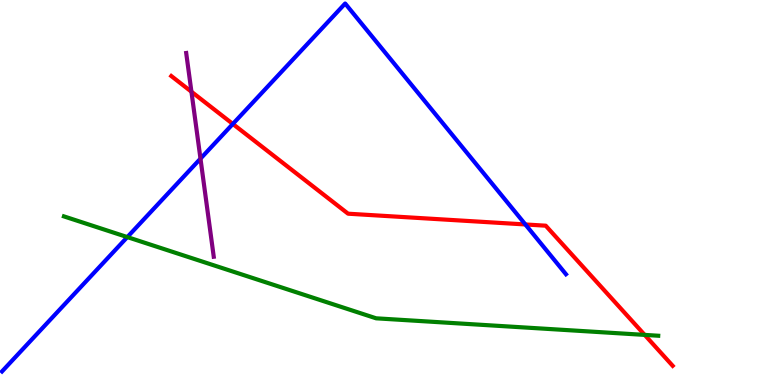[{'lines': ['blue', 'red'], 'intersections': [{'x': 3.0, 'y': 6.78}, {'x': 6.78, 'y': 4.17}]}, {'lines': ['green', 'red'], 'intersections': [{'x': 8.32, 'y': 1.3}]}, {'lines': ['purple', 'red'], 'intersections': [{'x': 2.47, 'y': 7.62}]}, {'lines': ['blue', 'green'], 'intersections': [{'x': 1.64, 'y': 3.84}]}, {'lines': ['blue', 'purple'], 'intersections': [{'x': 2.59, 'y': 5.88}]}, {'lines': ['green', 'purple'], 'intersections': []}]